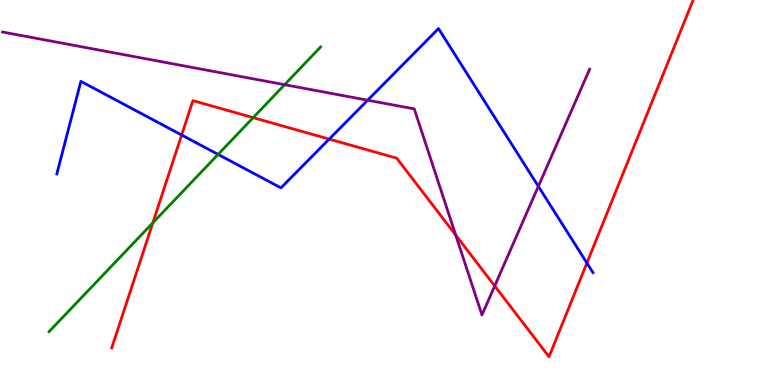[{'lines': ['blue', 'red'], 'intersections': [{'x': 2.34, 'y': 6.49}, {'x': 4.25, 'y': 6.39}, {'x': 7.57, 'y': 3.17}]}, {'lines': ['green', 'red'], 'intersections': [{'x': 1.97, 'y': 4.21}, {'x': 3.27, 'y': 6.94}]}, {'lines': ['purple', 'red'], 'intersections': [{'x': 5.88, 'y': 3.89}, {'x': 6.38, 'y': 2.57}]}, {'lines': ['blue', 'green'], 'intersections': [{'x': 2.81, 'y': 5.99}]}, {'lines': ['blue', 'purple'], 'intersections': [{'x': 4.74, 'y': 7.4}, {'x': 6.95, 'y': 5.16}]}, {'lines': ['green', 'purple'], 'intersections': [{'x': 3.67, 'y': 7.8}]}]